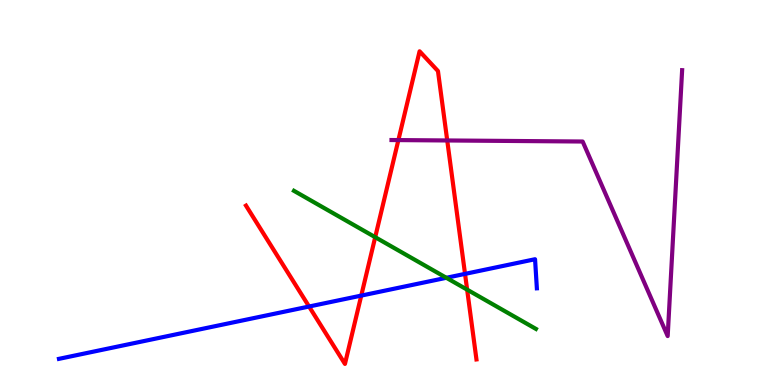[{'lines': ['blue', 'red'], 'intersections': [{'x': 3.99, 'y': 2.04}, {'x': 4.66, 'y': 2.32}, {'x': 6.0, 'y': 2.89}]}, {'lines': ['green', 'red'], 'intersections': [{'x': 4.84, 'y': 3.84}, {'x': 6.03, 'y': 2.48}]}, {'lines': ['purple', 'red'], 'intersections': [{'x': 5.14, 'y': 6.36}, {'x': 5.77, 'y': 6.35}]}, {'lines': ['blue', 'green'], 'intersections': [{'x': 5.76, 'y': 2.78}]}, {'lines': ['blue', 'purple'], 'intersections': []}, {'lines': ['green', 'purple'], 'intersections': []}]